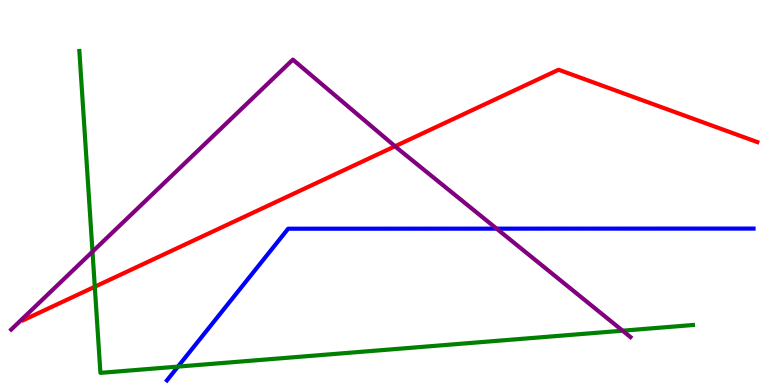[{'lines': ['blue', 'red'], 'intersections': []}, {'lines': ['green', 'red'], 'intersections': [{'x': 1.22, 'y': 2.55}]}, {'lines': ['purple', 'red'], 'intersections': [{'x': 5.1, 'y': 6.2}]}, {'lines': ['blue', 'green'], 'intersections': [{'x': 2.3, 'y': 0.478}]}, {'lines': ['blue', 'purple'], 'intersections': [{'x': 6.41, 'y': 4.06}]}, {'lines': ['green', 'purple'], 'intersections': [{'x': 1.19, 'y': 3.46}, {'x': 8.03, 'y': 1.41}]}]